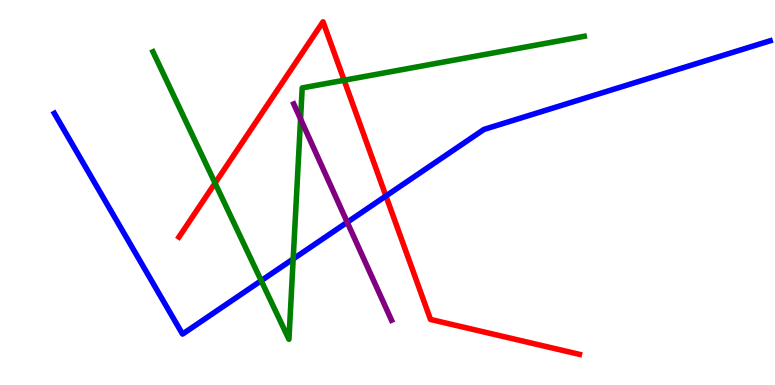[{'lines': ['blue', 'red'], 'intersections': [{'x': 4.98, 'y': 4.91}]}, {'lines': ['green', 'red'], 'intersections': [{'x': 2.78, 'y': 5.24}, {'x': 4.44, 'y': 7.92}]}, {'lines': ['purple', 'red'], 'intersections': []}, {'lines': ['blue', 'green'], 'intersections': [{'x': 3.37, 'y': 2.71}, {'x': 3.78, 'y': 3.27}]}, {'lines': ['blue', 'purple'], 'intersections': [{'x': 4.48, 'y': 4.23}]}, {'lines': ['green', 'purple'], 'intersections': [{'x': 3.88, 'y': 6.91}]}]